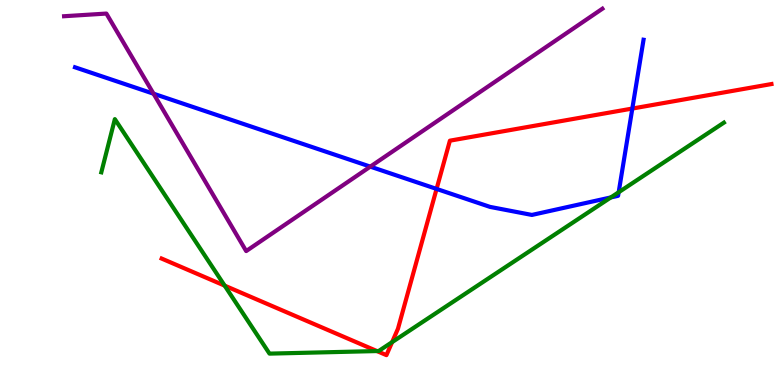[{'lines': ['blue', 'red'], 'intersections': [{'x': 5.63, 'y': 5.09}, {'x': 8.16, 'y': 7.18}]}, {'lines': ['green', 'red'], 'intersections': [{'x': 2.9, 'y': 2.58}, {'x': 4.86, 'y': 0.881}, {'x': 5.06, 'y': 1.11}]}, {'lines': ['purple', 'red'], 'intersections': []}, {'lines': ['blue', 'green'], 'intersections': [{'x': 7.88, 'y': 4.87}, {'x': 7.98, 'y': 5.01}]}, {'lines': ['blue', 'purple'], 'intersections': [{'x': 1.98, 'y': 7.57}, {'x': 4.78, 'y': 5.67}]}, {'lines': ['green', 'purple'], 'intersections': []}]